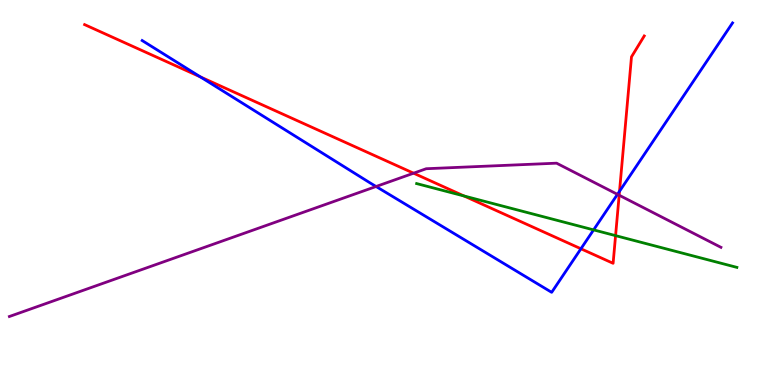[{'lines': ['blue', 'red'], 'intersections': [{'x': 2.59, 'y': 8.0}, {'x': 7.5, 'y': 3.54}, {'x': 7.99, 'y': 5.03}]}, {'lines': ['green', 'red'], 'intersections': [{'x': 5.99, 'y': 4.91}, {'x': 7.94, 'y': 3.88}]}, {'lines': ['purple', 'red'], 'intersections': [{'x': 5.34, 'y': 5.5}, {'x': 7.99, 'y': 4.93}]}, {'lines': ['blue', 'green'], 'intersections': [{'x': 7.66, 'y': 4.03}]}, {'lines': ['blue', 'purple'], 'intersections': [{'x': 4.85, 'y': 5.16}, {'x': 7.97, 'y': 4.95}]}, {'lines': ['green', 'purple'], 'intersections': []}]